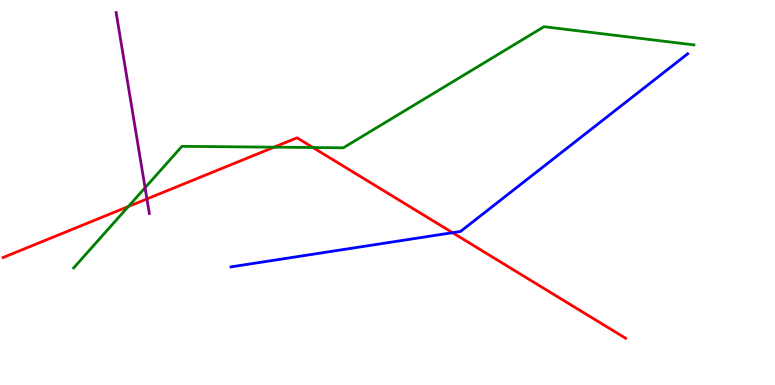[{'lines': ['blue', 'red'], 'intersections': [{'x': 5.84, 'y': 3.96}]}, {'lines': ['green', 'red'], 'intersections': [{'x': 1.66, 'y': 4.64}, {'x': 3.54, 'y': 6.18}, {'x': 4.04, 'y': 6.17}]}, {'lines': ['purple', 'red'], 'intersections': [{'x': 1.9, 'y': 4.83}]}, {'lines': ['blue', 'green'], 'intersections': []}, {'lines': ['blue', 'purple'], 'intersections': []}, {'lines': ['green', 'purple'], 'intersections': [{'x': 1.87, 'y': 5.12}]}]